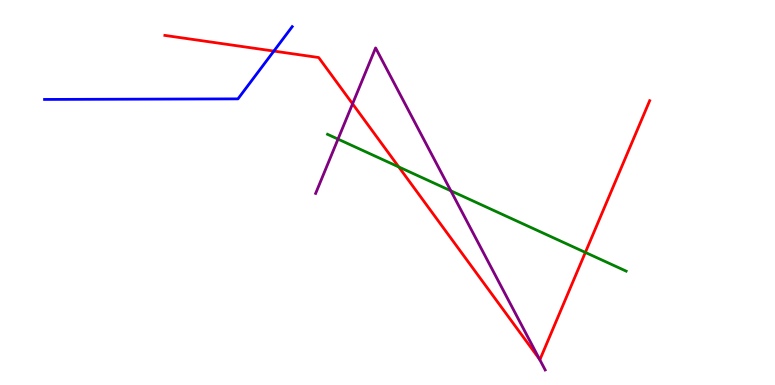[{'lines': ['blue', 'red'], 'intersections': [{'x': 3.53, 'y': 8.67}]}, {'lines': ['green', 'red'], 'intersections': [{'x': 5.15, 'y': 5.66}, {'x': 7.55, 'y': 3.44}]}, {'lines': ['purple', 'red'], 'intersections': [{'x': 4.55, 'y': 7.3}, {'x': 6.96, 'y': 0.667}]}, {'lines': ['blue', 'green'], 'intersections': []}, {'lines': ['blue', 'purple'], 'intersections': []}, {'lines': ['green', 'purple'], 'intersections': [{'x': 4.36, 'y': 6.39}, {'x': 5.82, 'y': 5.04}]}]